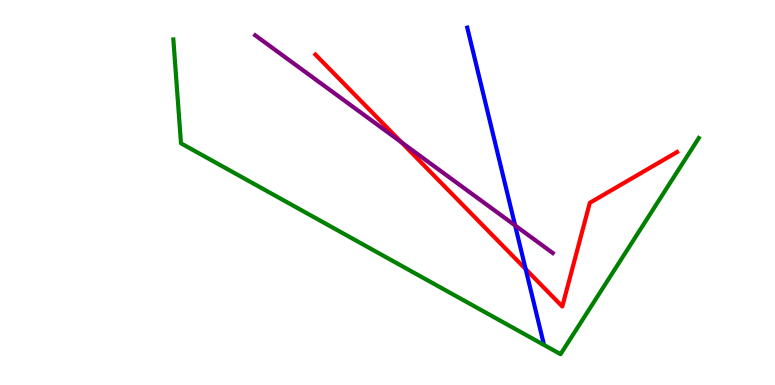[{'lines': ['blue', 'red'], 'intersections': [{'x': 6.78, 'y': 3.01}]}, {'lines': ['green', 'red'], 'intersections': []}, {'lines': ['purple', 'red'], 'intersections': [{'x': 5.18, 'y': 6.31}]}, {'lines': ['blue', 'green'], 'intersections': []}, {'lines': ['blue', 'purple'], 'intersections': [{'x': 6.65, 'y': 4.14}]}, {'lines': ['green', 'purple'], 'intersections': []}]